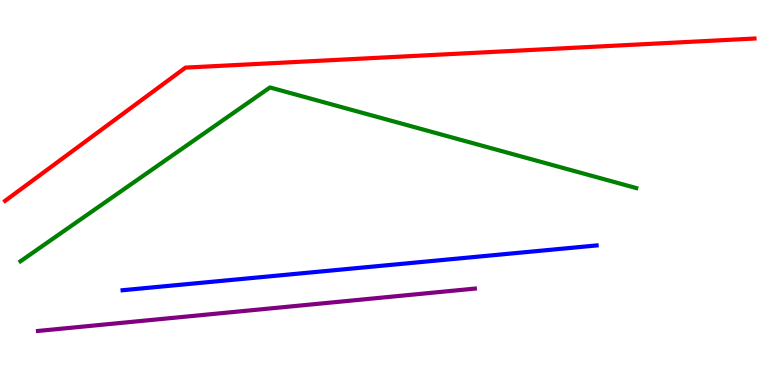[{'lines': ['blue', 'red'], 'intersections': []}, {'lines': ['green', 'red'], 'intersections': []}, {'lines': ['purple', 'red'], 'intersections': []}, {'lines': ['blue', 'green'], 'intersections': []}, {'lines': ['blue', 'purple'], 'intersections': []}, {'lines': ['green', 'purple'], 'intersections': []}]